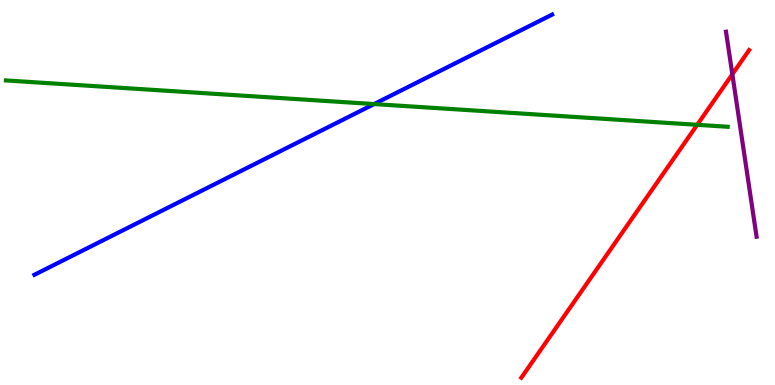[{'lines': ['blue', 'red'], 'intersections': []}, {'lines': ['green', 'red'], 'intersections': [{'x': 9.0, 'y': 6.76}]}, {'lines': ['purple', 'red'], 'intersections': [{'x': 9.45, 'y': 8.07}]}, {'lines': ['blue', 'green'], 'intersections': [{'x': 4.83, 'y': 7.3}]}, {'lines': ['blue', 'purple'], 'intersections': []}, {'lines': ['green', 'purple'], 'intersections': []}]